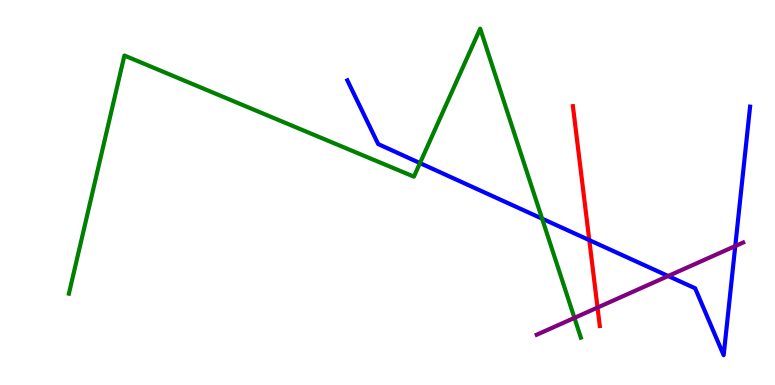[{'lines': ['blue', 'red'], 'intersections': [{'x': 7.6, 'y': 3.76}]}, {'lines': ['green', 'red'], 'intersections': []}, {'lines': ['purple', 'red'], 'intersections': [{'x': 7.71, 'y': 2.01}]}, {'lines': ['blue', 'green'], 'intersections': [{'x': 5.42, 'y': 5.76}, {'x': 6.99, 'y': 4.32}]}, {'lines': ['blue', 'purple'], 'intersections': [{'x': 8.62, 'y': 2.83}, {'x': 9.49, 'y': 3.61}]}, {'lines': ['green', 'purple'], 'intersections': [{'x': 7.41, 'y': 1.74}]}]